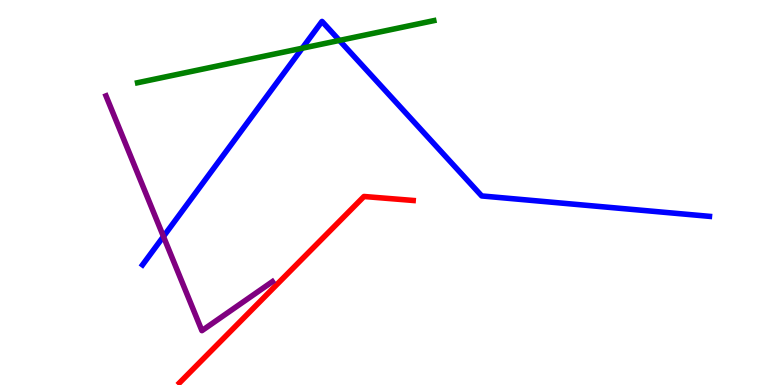[{'lines': ['blue', 'red'], 'intersections': []}, {'lines': ['green', 'red'], 'intersections': []}, {'lines': ['purple', 'red'], 'intersections': []}, {'lines': ['blue', 'green'], 'intersections': [{'x': 3.9, 'y': 8.75}, {'x': 4.38, 'y': 8.95}]}, {'lines': ['blue', 'purple'], 'intersections': [{'x': 2.11, 'y': 3.86}]}, {'lines': ['green', 'purple'], 'intersections': []}]